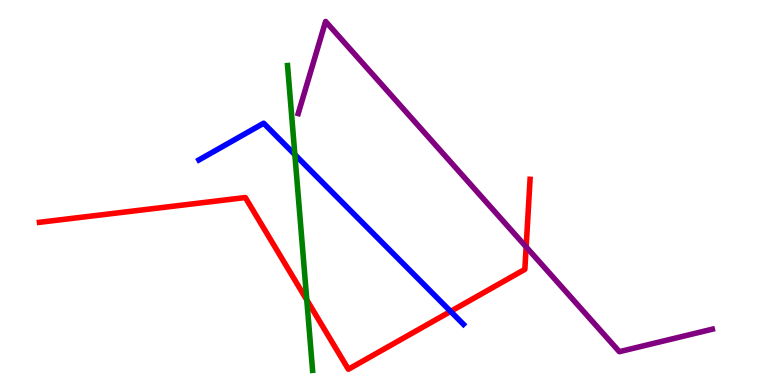[{'lines': ['blue', 'red'], 'intersections': [{'x': 5.81, 'y': 1.91}]}, {'lines': ['green', 'red'], 'intersections': [{'x': 3.96, 'y': 2.21}]}, {'lines': ['purple', 'red'], 'intersections': [{'x': 6.79, 'y': 3.59}]}, {'lines': ['blue', 'green'], 'intersections': [{'x': 3.8, 'y': 5.98}]}, {'lines': ['blue', 'purple'], 'intersections': []}, {'lines': ['green', 'purple'], 'intersections': []}]